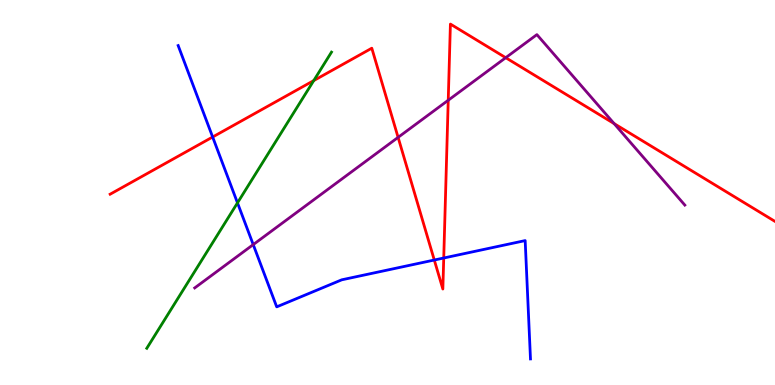[{'lines': ['blue', 'red'], 'intersections': [{'x': 2.74, 'y': 6.44}, {'x': 5.6, 'y': 3.25}, {'x': 5.73, 'y': 3.3}]}, {'lines': ['green', 'red'], 'intersections': [{'x': 4.05, 'y': 7.91}]}, {'lines': ['purple', 'red'], 'intersections': [{'x': 5.14, 'y': 6.43}, {'x': 5.78, 'y': 7.4}, {'x': 6.53, 'y': 8.5}, {'x': 7.92, 'y': 6.79}]}, {'lines': ['blue', 'green'], 'intersections': [{'x': 3.06, 'y': 4.73}]}, {'lines': ['blue', 'purple'], 'intersections': [{'x': 3.27, 'y': 3.65}]}, {'lines': ['green', 'purple'], 'intersections': []}]